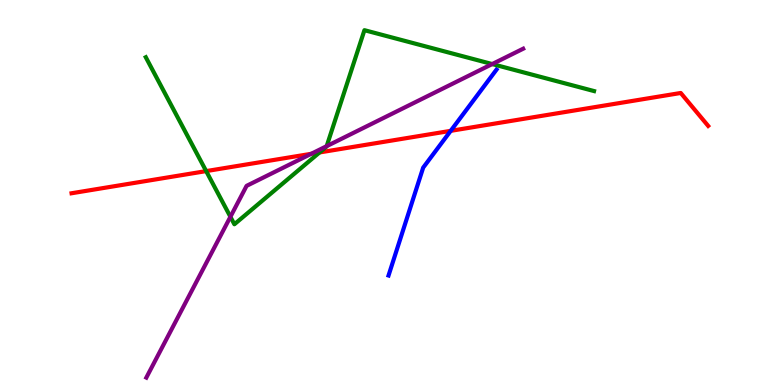[{'lines': ['blue', 'red'], 'intersections': [{'x': 5.82, 'y': 6.6}]}, {'lines': ['green', 'red'], 'intersections': [{'x': 2.66, 'y': 5.56}, {'x': 4.12, 'y': 6.04}]}, {'lines': ['purple', 'red'], 'intersections': [{'x': 4.02, 'y': 6.01}]}, {'lines': ['blue', 'green'], 'intersections': []}, {'lines': ['blue', 'purple'], 'intersections': []}, {'lines': ['green', 'purple'], 'intersections': [{'x': 2.97, 'y': 4.37}, {'x': 4.22, 'y': 6.2}, {'x': 6.35, 'y': 8.34}]}]